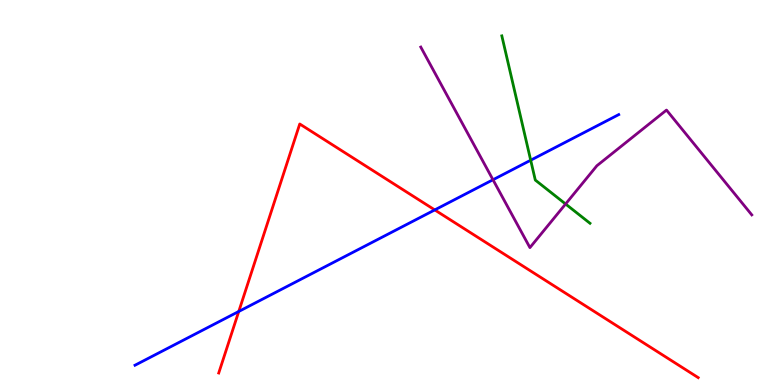[{'lines': ['blue', 'red'], 'intersections': [{'x': 3.08, 'y': 1.91}, {'x': 5.61, 'y': 4.55}]}, {'lines': ['green', 'red'], 'intersections': []}, {'lines': ['purple', 'red'], 'intersections': []}, {'lines': ['blue', 'green'], 'intersections': [{'x': 6.85, 'y': 5.84}]}, {'lines': ['blue', 'purple'], 'intersections': [{'x': 6.36, 'y': 5.33}]}, {'lines': ['green', 'purple'], 'intersections': [{'x': 7.3, 'y': 4.7}]}]